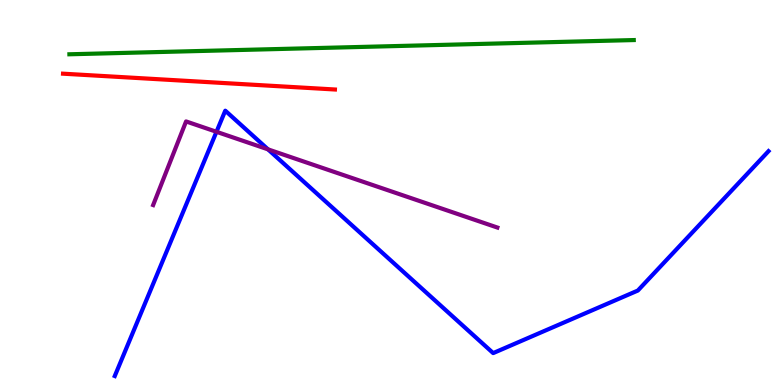[{'lines': ['blue', 'red'], 'intersections': []}, {'lines': ['green', 'red'], 'intersections': []}, {'lines': ['purple', 'red'], 'intersections': []}, {'lines': ['blue', 'green'], 'intersections': []}, {'lines': ['blue', 'purple'], 'intersections': [{'x': 2.79, 'y': 6.58}, {'x': 3.46, 'y': 6.12}]}, {'lines': ['green', 'purple'], 'intersections': []}]